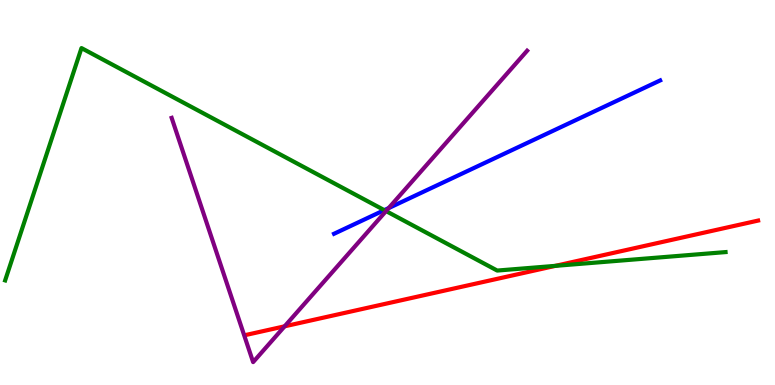[{'lines': ['blue', 'red'], 'intersections': []}, {'lines': ['green', 'red'], 'intersections': [{'x': 7.17, 'y': 3.09}]}, {'lines': ['purple', 'red'], 'intersections': [{'x': 3.67, 'y': 1.52}]}, {'lines': ['blue', 'green'], 'intersections': [{'x': 4.96, 'y': 4.54}]}, {'lines': ['blue', 'purple'], 'intersections': [{'x': 5.02, 'y': 4.6}]}, {'lines': ['green', 'purple'], 'intersections': [{'x': 4.98, 'y': 4.52}]}]